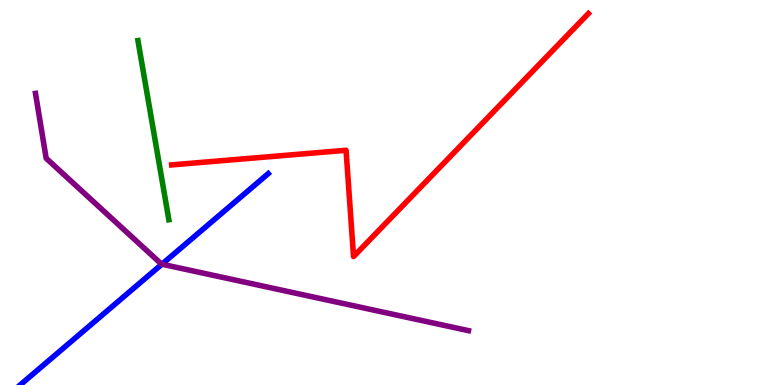[{'lines': ['blue', 'red'], 'intersections': []}, {'lines': ['green', 'red'], 'intersections': []}, {'lines': ['purple', 'red'], 'intersections': []}, {'lines': ['blue', 'green'], 'intersections': []}, {'lines': ['blue', 'purple'], 'intersections': [{'x': 2.09, 'y': 3.14}]}, {'lines': ['green', 'purple'], 'intersections': []}]